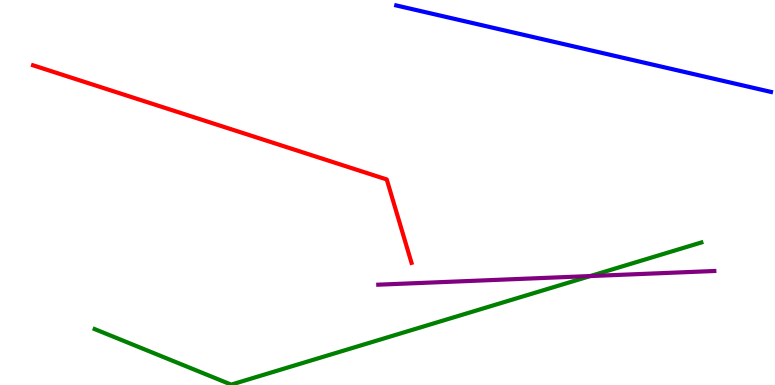[{'lines': ['blue', 'red'], 'intersections': []}, {'lines': ['green', 'red'], 'intersections': []}, {'lines': ['purple', 'red'], 'intersections': []}, {'lines': ['blue', 'green'], 'intersections': []}, {'lines': ['blue', 'purple'], 'intersections': []}, {'lines': ['green', 'purple'], 'intersections': [{'x': 7.62, 'y': 2.83}]}]